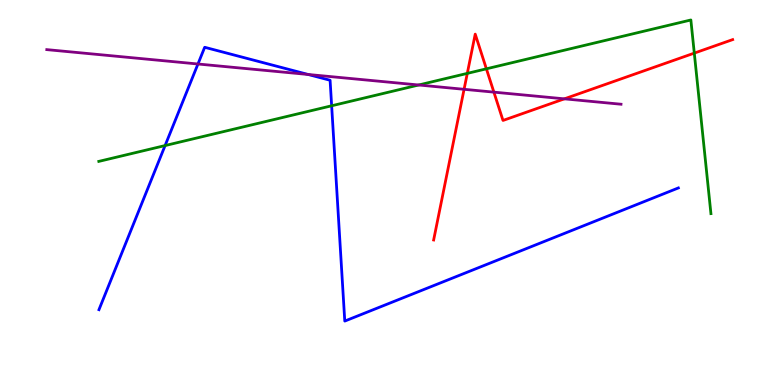[{'lines': ['blue', 'red'], 'intersections': []}, {'lines': ['green', 'red'], 'intersections': [{'x': 6.03, 'y': 8.09}, {'x': 6.28, 'y': 8.21}, {'x': 8.96, 'y': 8.62}]}, {'lines': ['purple', 'red'], 'intersections': [{'x': 5.99, 'y': 7.68}, {'x': 6.37, 'y': 7.61}, {'x': 7.28, 'y': 7.43}]}, {'lines': ['blue', 'green'], 'intersections': [{'x': 2.13, 'y': 6.22}, {'x': 4.28, 'y': 7.25}]}, {'lines': ['blue', 'purple'], 'intersections': [{'x': 2.55, 'y': 8.34}, {'x': 3.98, 'y': 8.07}]}, {'lines': ['green', 'purple'], 'intersections': [{'x': 5.4, 'y': 7.79}]}]